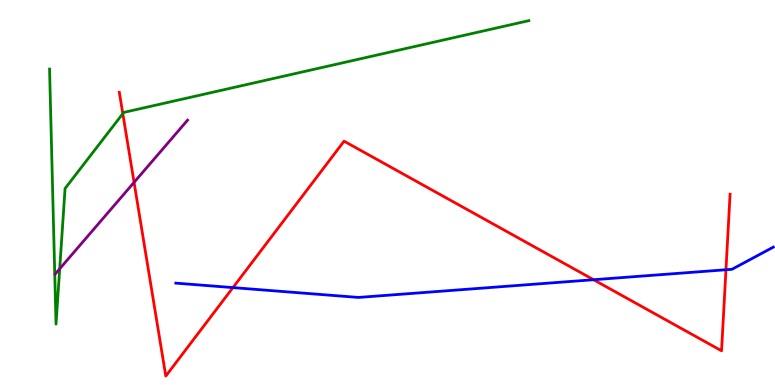[{'lines': ['blue', 'red'], 'intersections': [{'x': 3.01, 'y': 2.53}, {'x': 7.66, 'y': 2.73}, {'x': 9.37, 'y': 2.99}]}, {'lines': ['green', 'red'], 'intersections': [{'x': 1.58, 'y': 7.05}]}, {'lines': ['purple', 'red'], 'intersections': [{'x': 1.73, 'y': 5.26}]}, {'lines': ['blue', 'green'], 'intersections': []}, {'lines': ['blue', 'purple'], 'intersections': []}, {'lines': ['green', 'purple'], 'intersections': [{'x': 0.77, 'y': 3.02}]}]